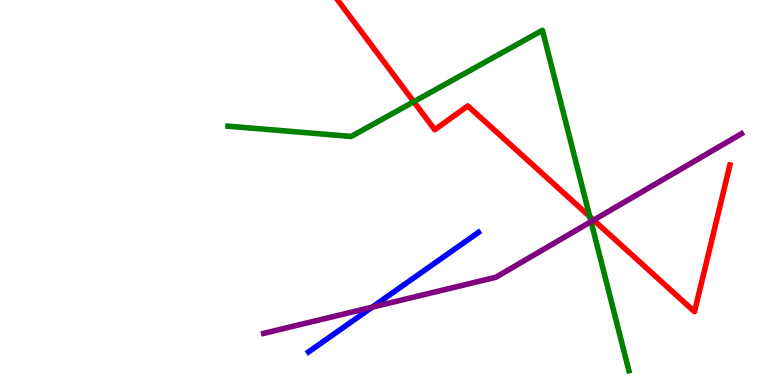[{'lines': ['blue', 'red'], 'intersections': []}, {'lines': ['green', 'red'], 'intersections': [{'x': 5.34, 'y': 7.36}, {'x': 7.61, 'y': 4.37}]}, {'lines': ['purple', 'red'], 'intersections': [{'x': 7.66, 'y': 4.28}]}, {'lines': ['blue', 'green'], 'intersections': []}, {'lines': ['blue', 'purple'], 'intersections': [{'x': 4.8, 'y': 2.02}]}, {'lines': ['green', 'purple'], 'intersections': [{'x': 7.63, 'y': 4.24}]}]